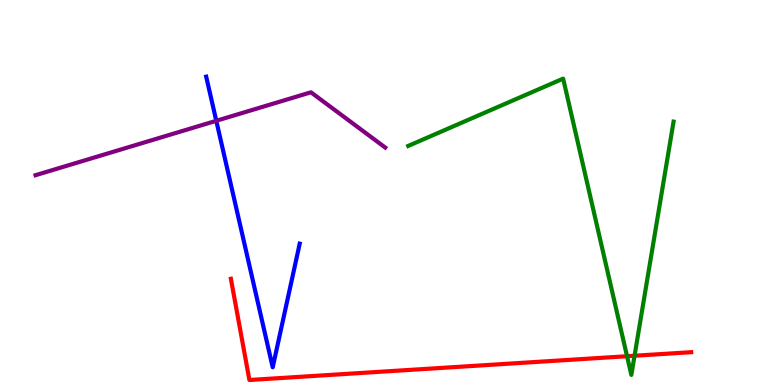[{'lines': ['blue', 'red'], 'intersections': []}, {'lines': ['green', 'red'], 'intersections': [{'x': 8.09, 'y': 0.747}, {'x': 8.19, 'y': 0.76}]}, {'lines': ['purple', 'red'], 'intersections': []}, {'lines': ['blue', 'green'], 'intersections': []}, {'lines': ['blue', 'purple'], 'intersections': [{'x': 2.79, 'y': 6.86}]}, {'lines': ['green', 'purple'], 'intersections': []}]